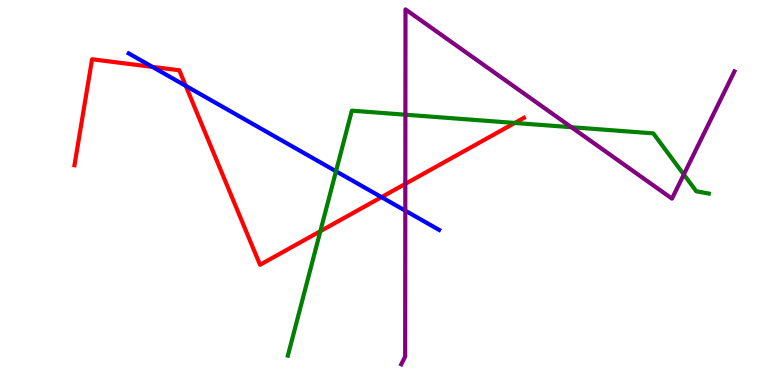[{'lines': ['blue', 'red'], 'intersections': [{'x': 1.97, 'y': 8.26}, {'x': 2.4, 'y': 7.77}, {'x': 4.92, 'y': 4.88}]}, {'lines': ['green', 'red'], 'intersections': [{'x': 4.13, 'y': 3.99}, {'x': 6.64, 'y': 6.81}]}, {'lines': ['purple', 'red'], 'intersections': [{'x': 5.23, 'y': 5.22}]}, {'lines': ['blue', 'green'], 'intersections': [{'x': 4.34, 'y': 5.55}]}, {'lines': ['blue', 'purple'], 'intersections': [{'x': 5.23, 'y': 4.53}]}, {'lines': ['green', 'purple'], 'intersections': [{'x': 5.23, 'y': 7.02}, {'x': 7.37, 'y': 6.7}, {'x': 8.82, 'y': 5.47}]}]